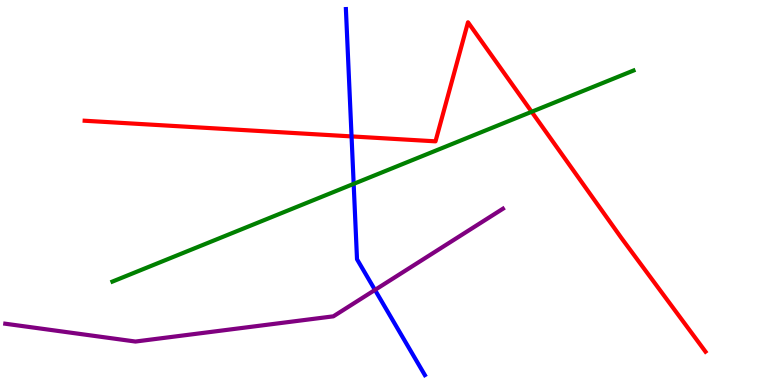[{'lines': ['blue', 'red'], 'intersections': [{'x': 4.54, 'y': 6.46}]}, {'lines': ['green', 'red'], 'intersections': [{'x': 6.86, 'y': 7.1}]}, {'lines': ['purple', 'red'], 'intersections': []}, {'lines': ['blue', 'green'], 'intersections': [{'x': 4.56, 'y': 5.22}]}, {'lines': ['blue', 'purple'], 'intersections': [{'x': 4.84, 'y': 2.47}]}, {'lines': ['green', 'purple'], 'intersections': []}]